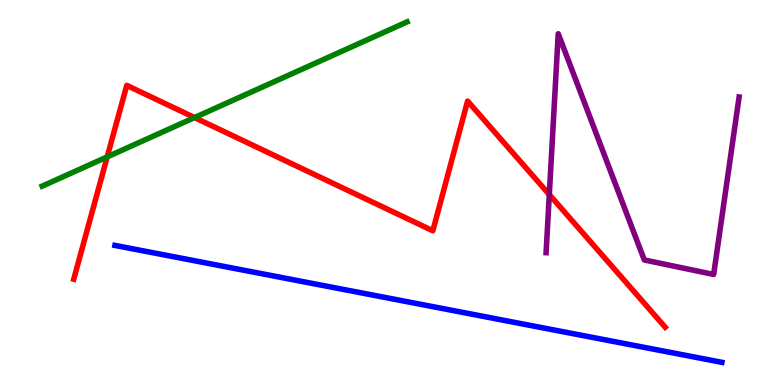[{'lines': ['blue', 'red'], 'intersections': []}, {'lines': ['green', 'red'], 'intersections': [{'x': 1.38, 'y': 5.93}, {'x': 2.51, 'y': 6.95}]}, {'lines': ['purple', 'red'], 'intersections': [{'x': 7.09, 'y': 4.95}]}, {'lines': ['blue', 'green'], 'intersections': []}, {'lines': ['blue', 'purple'], 'intersections': []}, {'lines': ['green', 'purple'], 'intersections': []}]